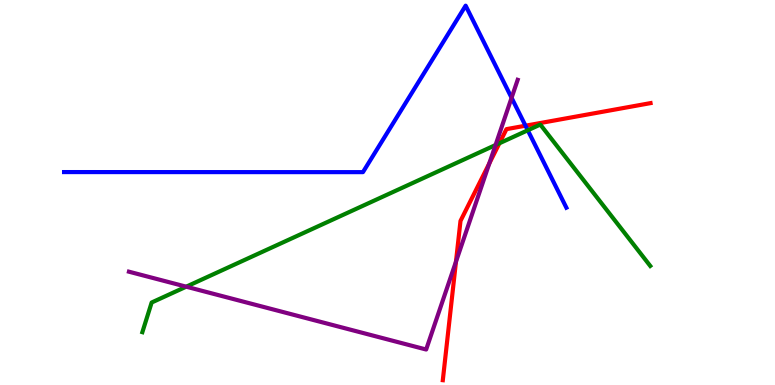[{'lines': ['blue', 'red'], 'intersections': [{'x': 6.78, 'y': 6.73}]}, {'lines': ['green', 'red'], 'intersections': [{'x': 6.44, 'y': 6.28}]}, {'lines': ['purple', 'red'], 'intersections': [{'x': 5.88, 'y': 3.2}, {'x': 6.31, 'y': 5.76}]}, {'lines': ['blue', 'green'], 'intersections': [{'x': 6.81, 'y': 6.62}]}, {'lines': ['blue', 'purple'], 'intersections': [{'x': 6.6, 'y': 7.46}]}, {'lines': ['green', 'purple'], 'intersections': [{'x': 2.4, 'y': 2.55}, {'x': 6.39, 'y': 6.23}]}]